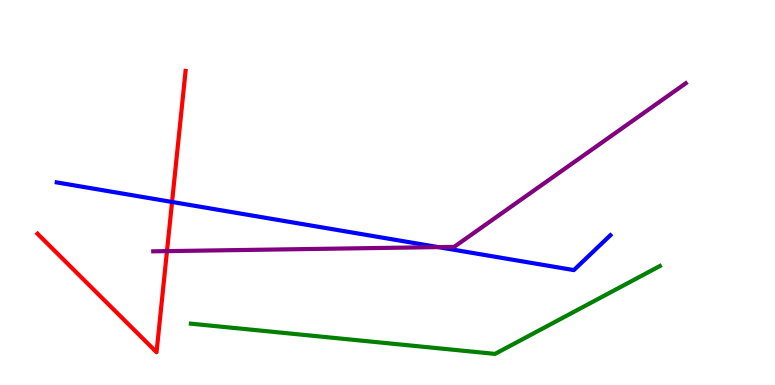[{'lines': ['blue', 'red'], 'intersections': [{'x': 2.22, 'y': 4.75}]}, {'lines': ['green', 'red'], 'intersections': []}, {'lines': ['purple', 'red'], 'intersections': [{'x': 2.15, 'y': 3.48}]}, {'lines': ['blue', 'green'], 'intersections': []}, {'lines': ['blue', 'purple'], 'intersections': [{'x': 5.65, 'y': 3.58}]}, {'lines': ['green', 'purple'], 'intersections': []}]